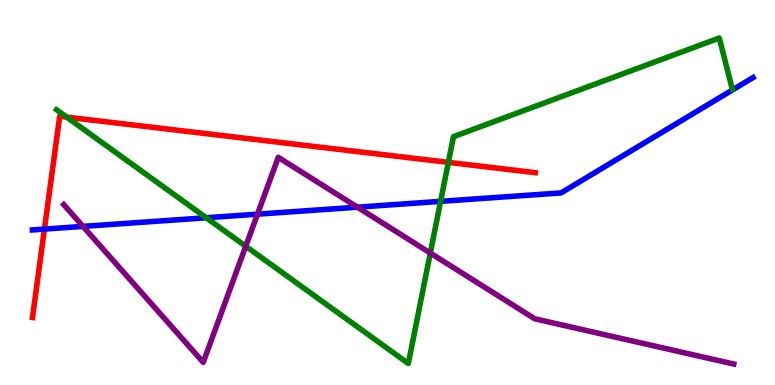[{'lines': ['blue', 'red'], 'intersections': [{'x': 0.573, 'y': 4.05}]}, {'lines': ['green', 'red'], 'intersections': [{'x': 0.861, 'y': 6.96}, {'x': 5.79, 'y': 5.78}]}, {'lines': ['purple', 'red'], 'intersections': []}, {'lines': ['blue', 'green'], 'intersections': [{'x': 2.66, 'y': 4.34}, {'x': 5.69, 'y': 4.77}]}, {'lines': ['blue', 'purple'], 'intersections': [{'x': 1.07, 'y': 4.12}, {'x': 3.32, 'y': 4.44}, {'x': 4.61, 'y': 4.62}]}, {'lines': ['green', 'purple'], 'intersections': [{'x': 3.17, 'y': 3.6}, {'x': 5.55, 'y': 3.43}]}]